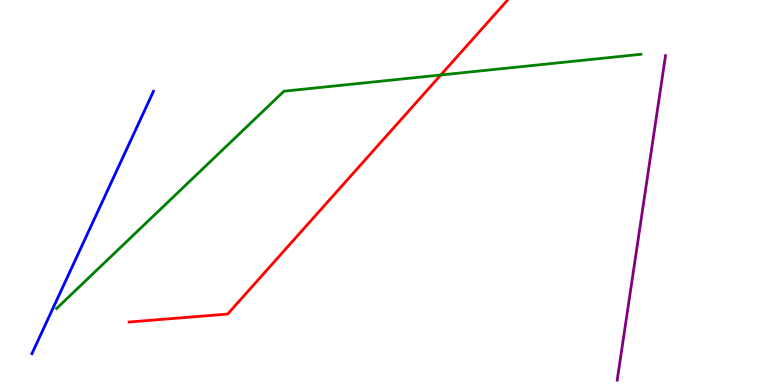[{'lines': ['blue', 'red'], 'intersections': []}, {'lines': ['green', 'red'], 'intersections': [{'x': 5.69, 'y': 8.05}]}, {'lines': ['purple', 'red'], 'intersections': []}, {'lines': ['blue', 'green'], 'intersections': []}, {'lines': ['blue', 'purple'], 'intersections': []}, {'lines': ['green', 'purple'], 'intersections': []}]